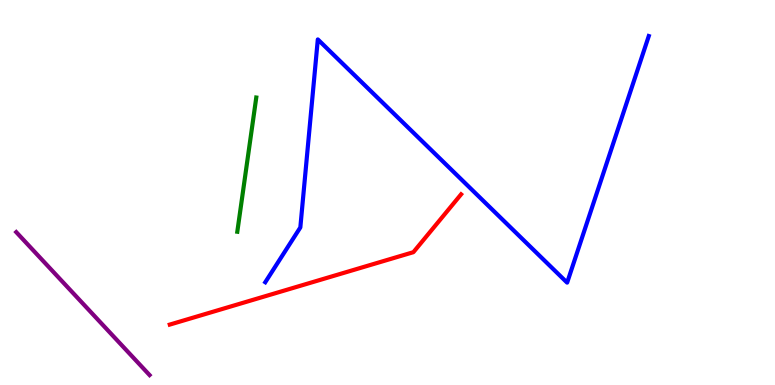[{'lines': ['blue', 'red'], 'intersections': []}, {'lines': ['green', 'red'], 'intersections': []}, {'lines': ['purple', 'red'], 'intersections': []}, {'lines': ['blue', 'green'], 'intersections': []}, {'lines': ['blue', 'purple'], 'intersections': []}, {'lines': ['green', 'purple'], 'intersections': []}]